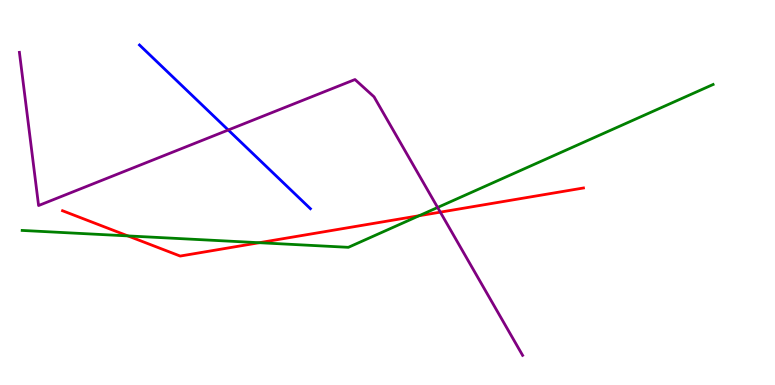[{'lines': ['blue', 'red'], 'intersections': []}, {'lines': ['green', 'red'], 'intersections': [{'x': 1.65, 'y': 3.87}, {'x': 3.35, 'y': 3.7}, {'x': 5.41, 'y': 4.4}]}, {'lines': ['purple', 'red'], 'intersections': [{'x': 5.68, 'y': 4.49}]}, {'lines': ['blue', 'green'], 'intersections': []}, {'lines': ['blue', 'purple'], 'intersections': [{'x': 2.95, 'y': 6.62}]}, {'lines': ['green', 'purple'], 'intersections': [{'x': 5.65, 'y': 4.61}]}]